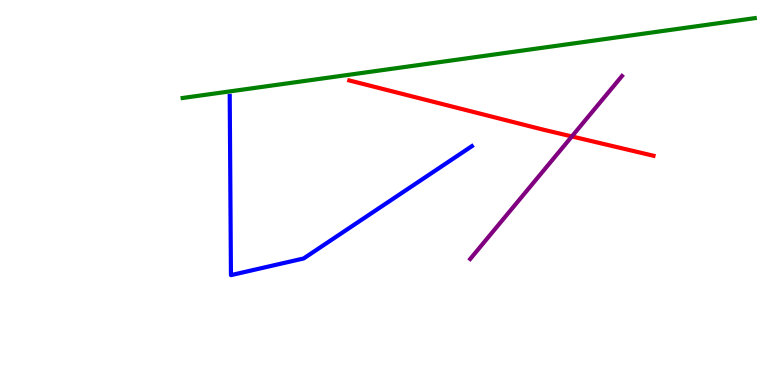[{'lines': ['blue', 'red'], 'intersections': []}, {'lines': ['green', 'red'], 'intersections': []}, {'lines': ['purple', 'red'], 'intersections': [{'x': 7.38, 'y': 6.46}]}, {'lines': ['blue', 'green'], 'intersections': []}, {'lines': ['blue', 'purple'], 'intersections': []}, {'lines': ['green', 'purple'], 'intersections': []}]